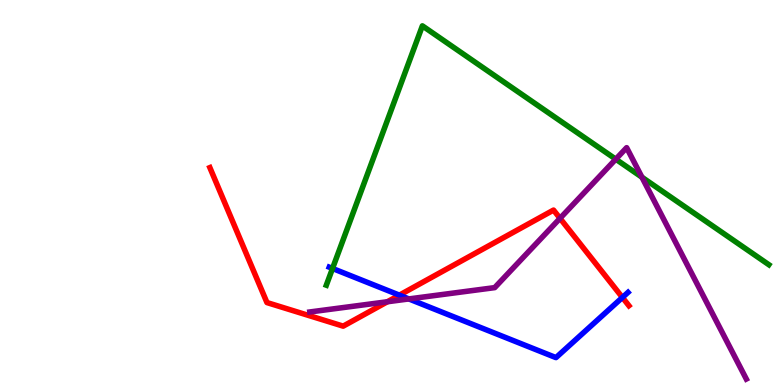[{'lines': ['blue', 'red'], 'intersections': [{'x': 5.15, 'y': 2.33}, {'x': 8.03, 'y': 2.27}]}, {'lines': ['green', 'red'], 'intersections': []}, {'lines': ['purple', 'red'], 'intersections': [{'x': 5.0, 'y': 2.16}, {'x': 7.23, 'y': 4.33}]}, {'lines': ['blue', 'green'], 'intersections': [{'x': 4.29, 'y': 3.03}]}, {'lines': ['blue', 'purple'], 'intersections': [{'x': 5.28, 'y': 2.24}]}, {'lines': ['green', 'purple'], 'intersections': [{'x': 7.95, 'y': 5.87}, {'x': 8.28, 'y': 5.4}]}]